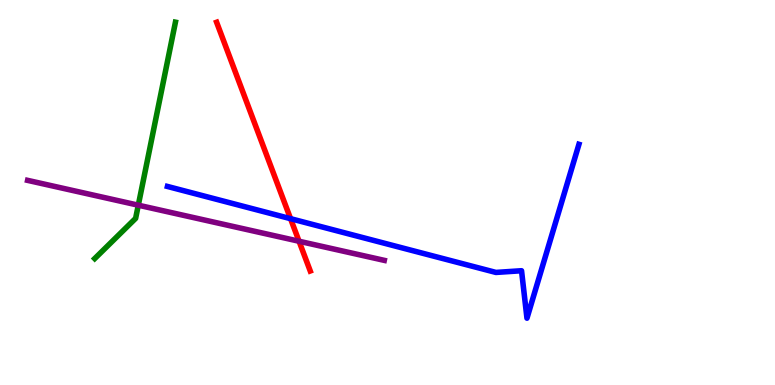[{'lines': ['blue', 'red'], 'intersections': [{'x': 3.75, 'y': 4.32}]}, {'lines': ['green', 'red'], 'intersections': []}, {'lines': ['purple', 'red'], 'intersections': [{'x': 3.86, 'y': 3.73}]}, {'lines': ['blue', 'green'], 'intersections': []}, {'lines': ['blue', 'purple'], 'intersections': []}, {'lines': ['green', 'purple'], 'intersections': [{'x': 1.78, 'y': 4.67}]}]